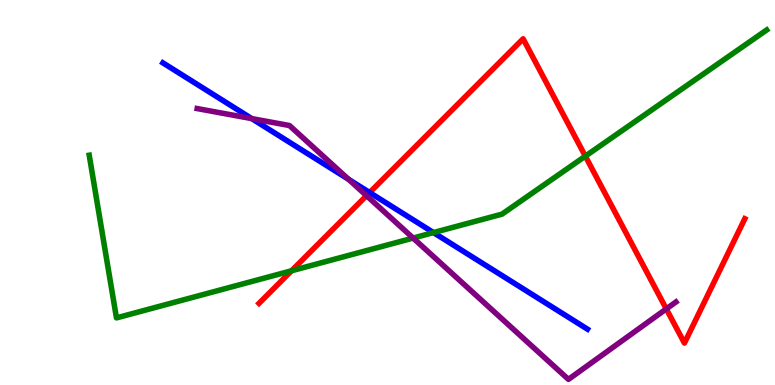[{'lines': ['blue', 'red'], 'intersections': [{'x': 4.77, 'y': 5.0}]}, {'lines': ['green', 'red'], 'intersections': [{'x': 3.76, 'y': 2.97}, {'x': 7.55, 'y': 5.94}]}, {'lines': ['purple', 'red'], 'intersections': [{'x': 4.73, 'y': 4.92}, {'x': 8.6, 'y': 1.98}]}, {'lines': ['blue', 'green'], 'intersections': [{'x': 5.59, 'y': 3.96}]}, {'lines': ['blue', 'purple'], 'intersections': [{'x': 3.25, 'y': 6.92}, {'x': 4.5, 'y': 5.34}]}, {'lines': ['green', 'purple'], 'intersections': [{'x': 5.33, 'y': 3.82}]}]